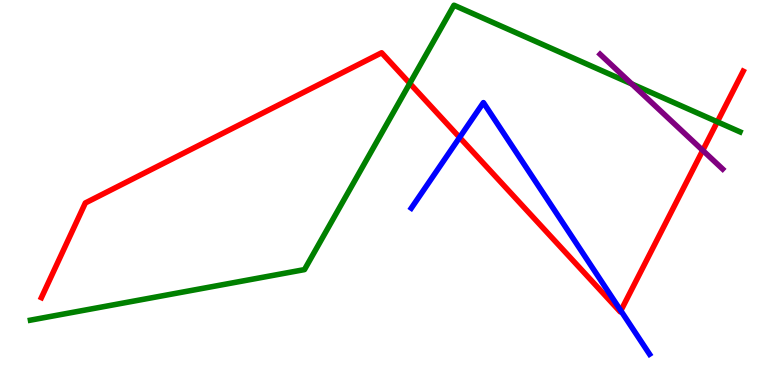[{'lines': ['blue', 'red'], 'intersections': [{'x': 5.93, 'y': 6.43}, {'x': 8.01, 'y': 1.93}]}, {'lines': ['green', 'red'], 'intersections': [{'x': 5.29, 'y': 7.83}, {'x': 9.26, 'y': 6.84}]}, {'lines': ['purple', 'red'], 'intersections': [{'x': 9.07, 'y': 6.09}]}, {'lines': ['blue', 'green'], 'intersections': []}, {'lines': ['blue', 'purple'], 'intersections': []}, {'lines': ['green', 'purple'], 'intersections': [{'x': 8.15, 'y': 7.82}]}]